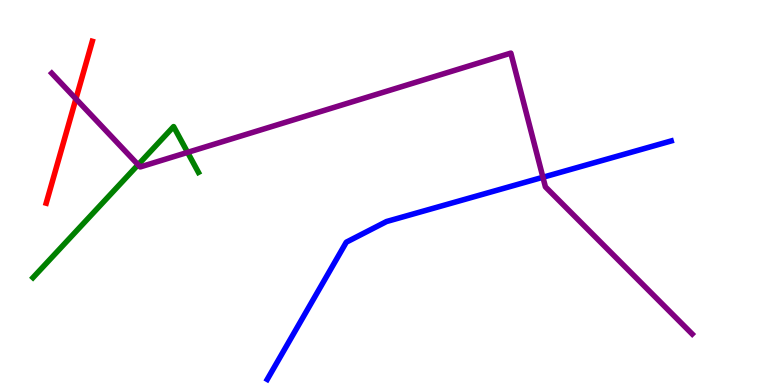[{'lines': ['blue', 'red'], 'intersections': []}, {'lines': ['green', 'red'], 'intersections': []}, {'lines': ['purple', 'red'], 'intersections': [{'x': 0.98, 'y': 7.43}]}, {'lines': ['blue', 'green'], 'intersections': []}, {'lines': ['blue', 'purple'], 'intersections': [{'x': 7.01, 'y': 5.4}]}, {'lines': ['green', 'purple'], 'intersections': [{'x': 1.78, 'y': 5.72}, {'x': 2.42, 'y': 6.04}]}]